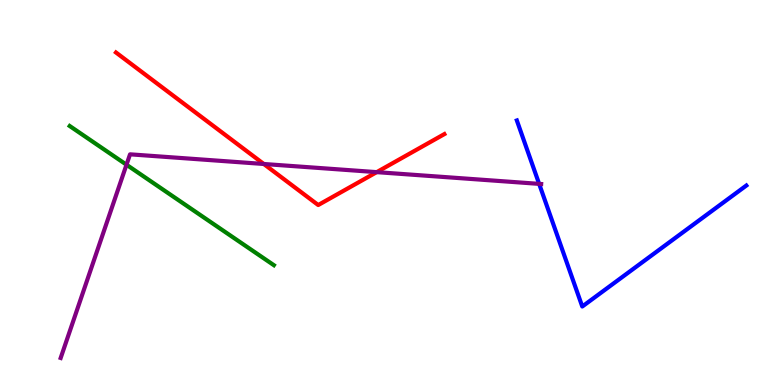[{'lines': ['blue', 'red'], 'intersections': []}, {'lines': ['green', 'red'], 'intersections': []}, {'lines': ['purple', 'red'], 'intersections': [{'x': 3.4, 'y': 5.74}, {'x': 4.86, 'y': 5.53}]}, {'lines': ['blue', 'green'], 'intersections': []}, {'lines': ['blue', 'purple'], 'intersections': [{'x': 6.96, 'y': 5.22}]}, {'lines': ['green', 'purple'], 'intersections': [{'x': 1.63, 'y': 5.72}]}]